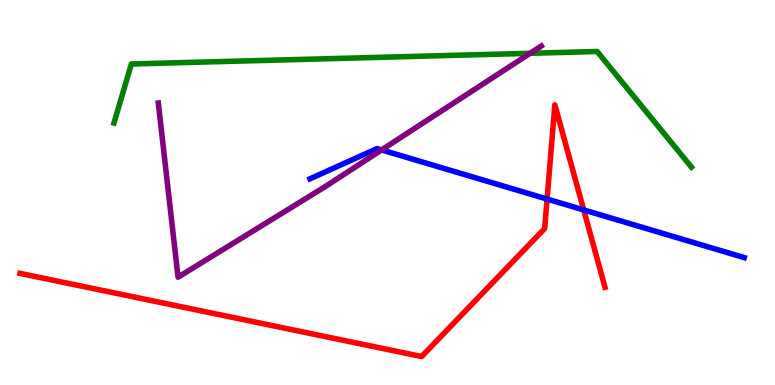[{'lines': ['blue', 'red'], 'intersections': [{'x': 7.06, 'y': 4.83}, {'x': 7.53, 'y': 4.55}]}, {'lines': ['green', 'red'], 'intersections': []}, {'lines': ['purple', 'red'], 'intersections': []}, {'lines': ['blue', 'green'], 'intersections': []}, {'lines': ['blue', 'purple'], 'intersections': [{'x': 4.92, 'y': 6.11}]}, {'lines': ['green', 'purple'], 'intersections': [{'x': 6.84, 'y': 8.62}]}]